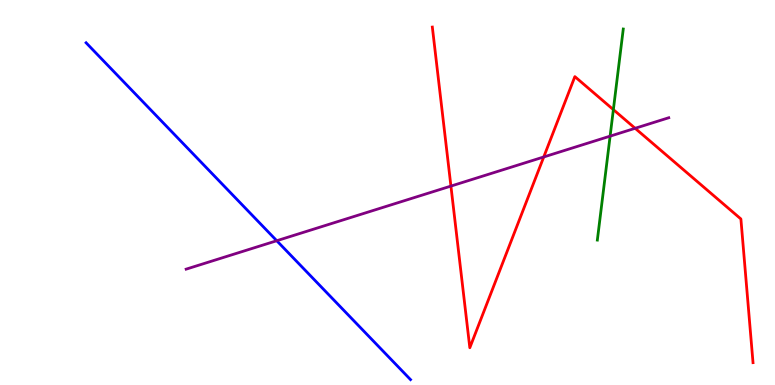[{'lines': ['blue', 'red'], 'intersections': []}, {'lines': ['green', 'red'], 'intersections': [{'x': 7.91, 'y': 7.15}]}, {'lines': ['purple', 'red'], 'intersections': [{'x': 5.82, 'y': 5.17}, {'x': 7.02, 'y': 5.92}, {'x': 8.2, 'y': 6.67}]}, {'lines': ['blue', 'green'], 'intersections': []}, {'lines': ['blue', 'purple'], 'intersections': [{'x': 3.57, 'y': 3.75}]}, {'lines': ['green', 'purple'], 'intersections': [{'x': 7.87, 'y': 6.46}]}]